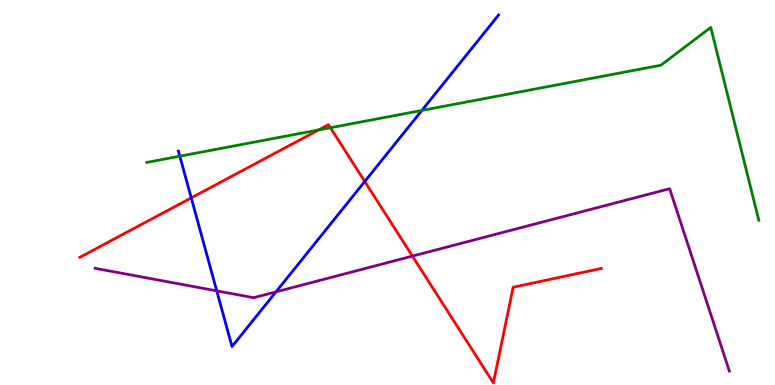[{'lines': ['blue', 'red'], 'intersections': [{'x': 2.47, 'y': 4.86}, {'x': 4.71, 'y': 5.29}]}, {'lines': ['green', 'red'], 'intersections': [{'x': 4.11, 'y': 6.62}, {'x': 4.26, 'y': 6.68}]}, {'lines': ['purple', 'red'], 'intersections': [{'x': 5.32, 'y': 3.35}]}, {'lines': ['blue', 'green'], 'intersections': [{'x': 2.32, 'y': 5.94}, {'x': 5.44, 'y': 7.13}]}, {'lines': ['blue', 'purple'], 'intersections': [{'x': 2.8, 'y': 2.45}, {'x': 3.56, 'y': 2.42}]}, {'lines': ['green', 'purple'], 'intersections': []}]